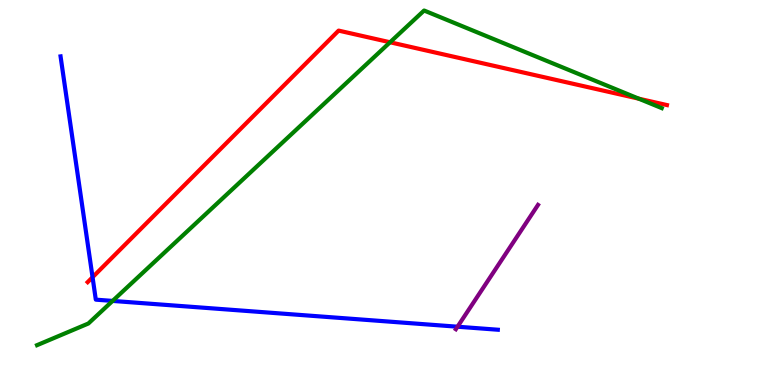[{'lines': ['blue', 'red'], 'intersections': [{'x': 1.19, 'y': 2.8}]}, {'lines': ['green', 'red'], 'intersections': [{'x': 5.03, 'y': 8.9}, {'x': 8.24, 'y': 7.44}]}, {'lines': ['purple', 'red'], 'intersections': []}, {'lines': ['blue', 'green'], 'intersections': [{'x': 1.45, 'y': 2.18}]}, {'lines': ['blue', 'purple'], 'intersections': [{'x': 5.9, 'y': 1.51}]}, {'lines': ['green', 'purple'], 'intersections': []}]